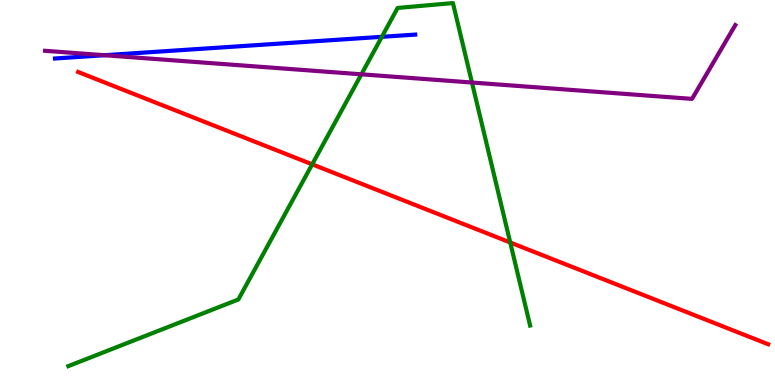[{'lines': ['blue', 'red'], 'intersections': []}, {'lines': ['green', 'red'], 'intersections': [{'x': 4.03, 'y': 5.73}, {'x': 6.58, 'y': 3.7}]}, {'lines': ['purple', 'red'], 'intersections': []}, {'lines': ['blue', 'green'], 'intersections': [{'x': 4.93, 'y': 9.04}]}, {'lines': ['blue', 'purple'], 'intersections': [{'x': 1.35, 'y': 8.57}]}, {'lines': ['green', 'purple'], 'intersections': [{'x': 4.66, 'y': 8.07}, {'x': 6.09, 'y': 7.86}]}]